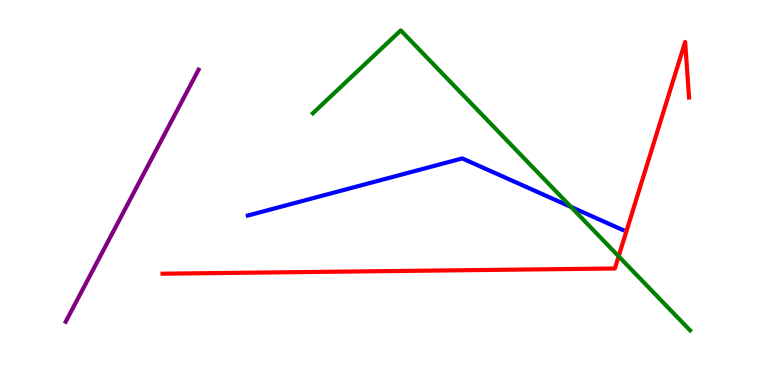[{'lines': ['blue', 'red'], 'intersections': []}, {'lines': ['green', 'red'], 'intersections': [{'x': 7.98, 'y': 3.34}]}, {'lines': ['purple', 'red'], 'intersections': []}, {'lines': ['blue', 'green'], 'intersections': [{'x': 7.37, 'y': 4.63}]}, {'lines': ['blue', 'purple'], 'intersections': []}, {'lines': ['green', 'purple'], 'intersections': []}]